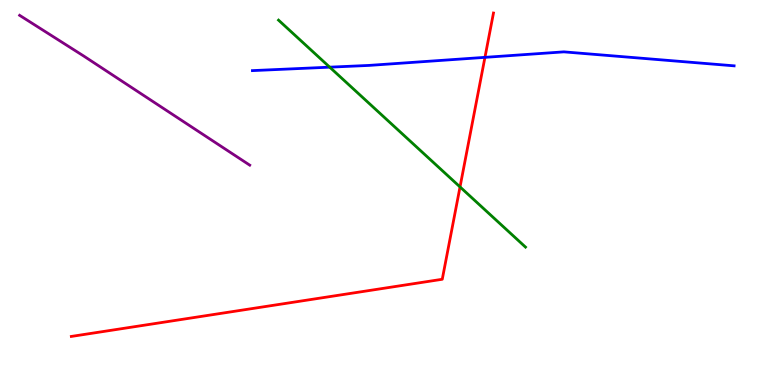[{'lines': ['blue', 'red'], 'intersections': [{'x': 6.26, 'y': 8.51}]}, {'lines': ['green', 'red'], 'intersections': [{'x': 5.94, 'y': 5.14}]}, {'lines': ['purple', 'red'], 'intersections': []}, {'lines': ['blue', 'green'], 'intersections': [{'x': 4.25, 'y': 8.26}]}, {'lines': ['blue', 'purple'], 'intersections': []}, {'lines': ['green', 'purple'], 'intersections': []}]